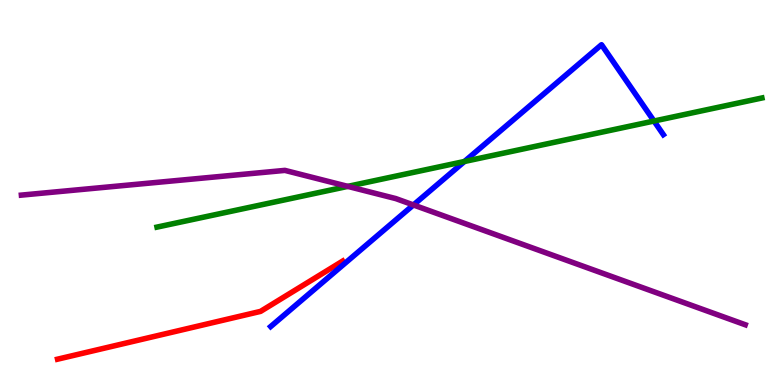[{'lines': ['blue', 'red'], 'intersections': []}, {'lines': ['green', 'red'], 'intersections': []}, {'lines': ['purple', 'red'], 'intersections': []}, {'lines': ['blue', 'green'], 'intersections': [{'x': 5.99, 'y': 5.81}, {'x': 8.44, 'y': 6.86}]}, {'lines': ['blue', 'purple'], 'intersections': [{'x': 5.33, 'y': 4.68}]}, {'lines': ['green', 'purple'], 'intersections': [{'x': 4.49, 'y': 5.16}]}]